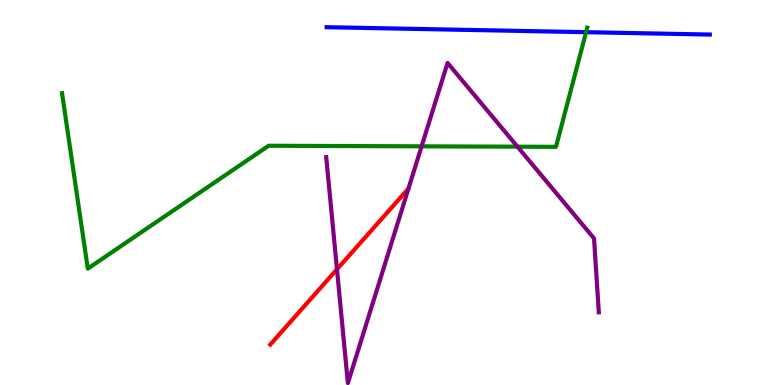[{'lines': ['blue', 'red'], 'intersections': []}, {'lines': ['green', 'red'], 'intersections': []}, {'lines': ['purple', 'red'], 'intersections': [{'x': 4.35, 'y': 3.01}]}, {'lines': ['blue', 'green'], 'intersections': [{'x': 7.56, 'y': 9.16}]}, {'lines': ['blue', 'purple'], 'intersections': []}, {'lines': ['green', 'purple'], 'intersections': [{'x': 5.44, 'y': 6.2}, {'x': 6.68, 'y': 6.19}]}]